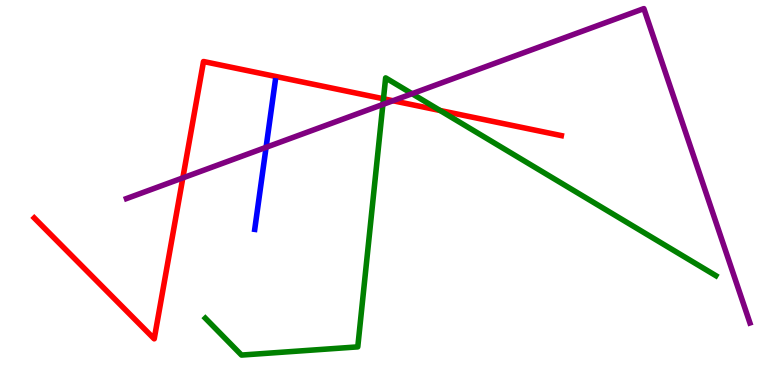[{'lines': ['blue', 'red'], 'intersections': []}, {'lines': ['green', 'red'], 'intersections': [{'x': 4.95, 'y': 7.43}, {'x': 5.68, 'y': 7.13}]}, {'lines': ['purple', 'red'], 'intersections': [{'x': 2.36, 'y': 5.38}, {'x': 5.07, 'y': 7.38}]}, {'lines': ['blue', 'green'], 'intersections': []}, {'lines': ['blue', 'purple'], 'intersections': [{'x': 3.43, 'y': 6.17}]}, {'lines': ['green', 'purple'], 'intersections': [{'x': 4.94, 'y': 7.29}, {'x': 5.32, 'y': 7.57}]}]